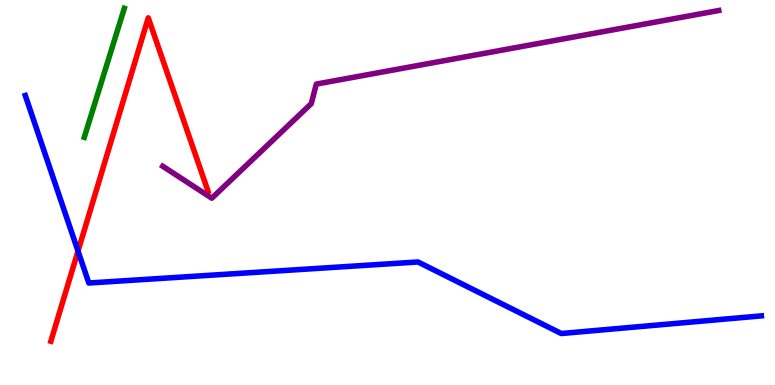[{'lines': ['blue', 'red'], 'intersections': [{'x': 1.01, 'y': 3.48}]}, {'lines': ['green', 'red'], 'intersections': []}, {'lines': ['purple', 'red'], 'intersections': []}, {'lines': ['blue', 'green'], 'intersections': []}, {'lines': ['blue', 'purple'], 'intersections': []}, {'lines': ['green', 'purple'], 'intersections': []}]